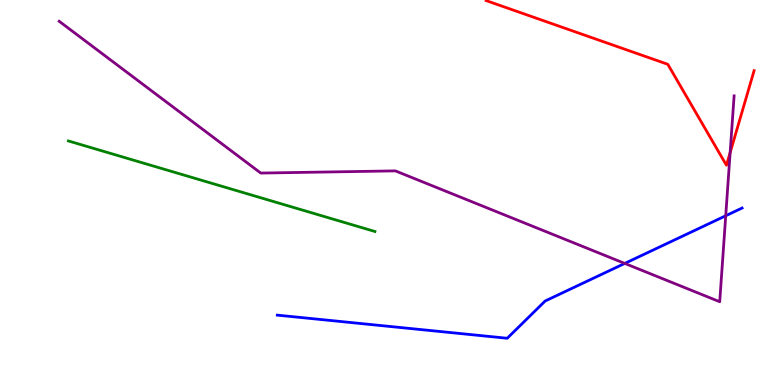[{'lines': ['blue', 'red'], 'intersections': []}, {'lines': ['green', 'red'], 'intersections': []}, {'lines': ['purple', 'red'], 'intersections': [{'x': 9.42, 'y': 6.04}]}, {'lines': ['blue', 'green'], 'intersections': []}, {'lines': ['blue', 'purple'], 'intersections': [{'x': 8.06, 'y': 3.16}, {'x': 9.36, 'y': 4.4}]}, {'lines': ['green', 'purple'], 'intersections': []}]